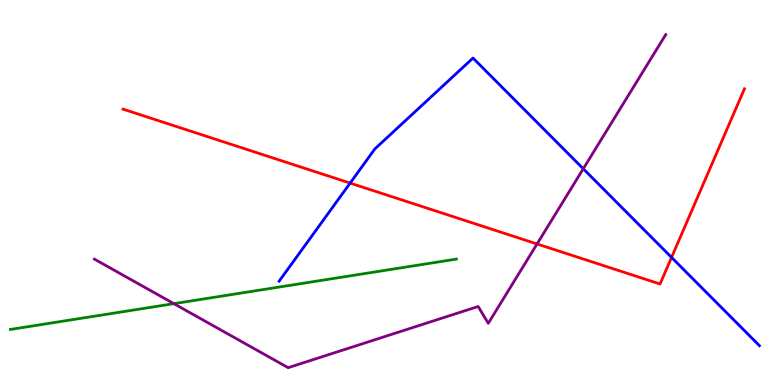[{'lines': ['blue', 'red'], 'intersections': [{'x': 4.52, 'y': 5.24}, {'x': 8.67, 'y': 3.31}]}, {'lines': ['green', 'red'], 'intersections': []}, {'lines': ['purple', 'red'], 'intersections': [{'x': 6.93, 'y': 3.66}]}, {'lines': ['blue', 'green'], 'intersections': []}, {'lines': ['blue', 'purple'], 'intersections': [{'x': 7.53, 'y': 5.62}]}, {'lines': ['green', 'purple'], 'intersections': [{'x': 2.24, 'y': 2.11}]}]